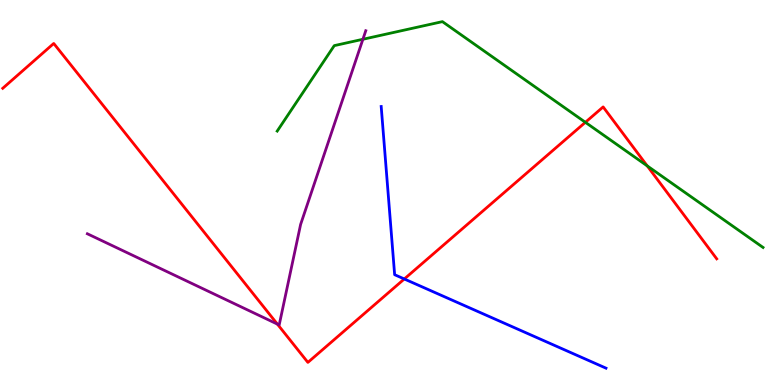[{'lines': ['blue', 'red'], 'intersections': [{'x': 5.22, 'y': 2.75}]}, {'lines': ['green', 'red'], 'intersections': [{'x': 7.55, 'y': 6.82}, {'x': 8.35, 'y': 5.69}]}, {'lines': ['purple', 'red'], 'intersections': [{'x': 3.58, 'y': 1.58}]}, {'lines': ['blue', 'green'], 'intersections': []}, {'lines': ['blue', 'purple'], 'intersections': []}, {'lines': ['green', 'purple'], 'intersections': [{'x': 4.68, 'y': 8.98}]}]